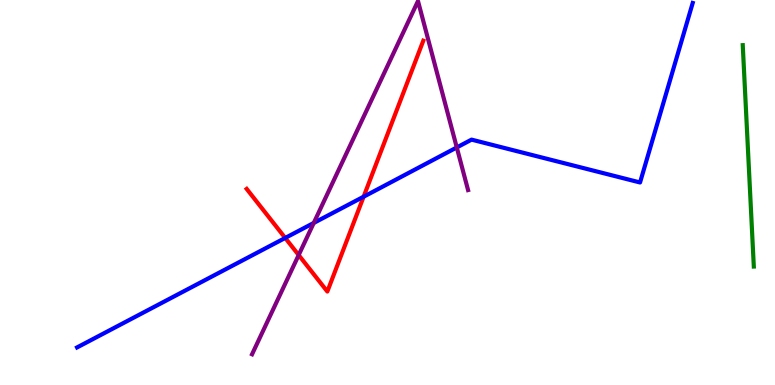[{'lines': ['blue', 'red'], 'intersections': [{'x': 3.68, 'y': 3.82}, {'x': 4.69, 'y': 4.89}]}, {'lines': ['green', 'red'], 'intersections': []}, {'lines': ['purple', 'red'], 'intersections': [{'x': 3.85, 'y': 3.38}]}, {'lines': ['blue', 'green'], 'intersections': []}, {'lines': ['blue', 'purple'], 'intersections': [{'x': 4.05, 'y': 4.21}, {'x': 5.89, 'y': 6.17}]}, {'lines': ['green', 'purple'], 'intersections': []}]